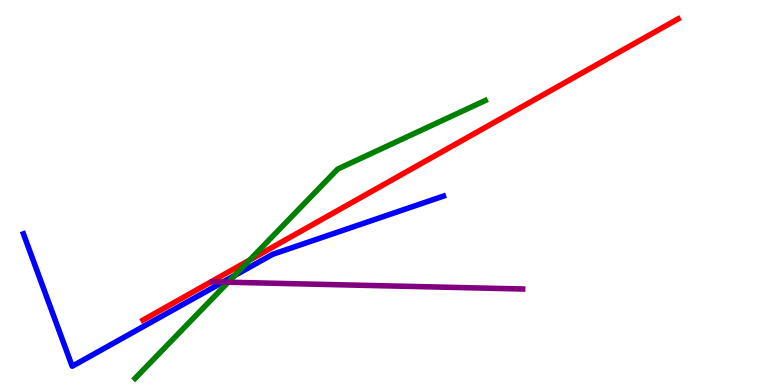[{'lines': ['blue', 'red'], 'intersections': []}, {'lines': ['green', 'red'], 'intersections': [{'x': 3.22, 'y': 3.24}]}, {'lines': ['purple', 'red'], 'intersections': []}, {'lines': ['blue', 'green'], 'intersections': [{'x': 3.03, 'y': 2.84}]}, {'lines': ['blue', 'purple'], 'intersections': [{'x': 2.88, 'y': 2.67}]}, {'lines': ['green', 'purple'], 'intersections': [{'x': 2.94, 'y': 2.67}]}]